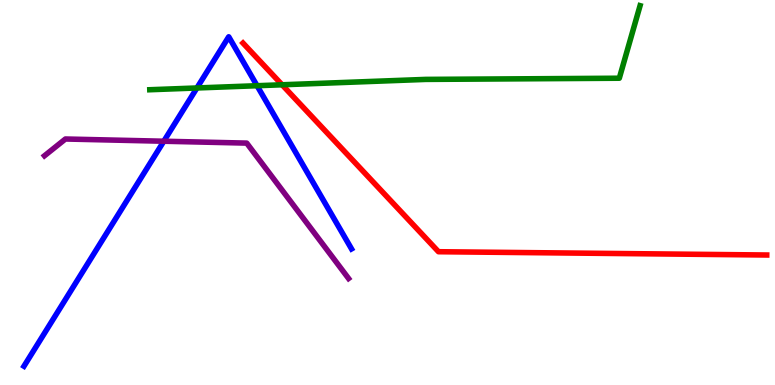[{'lines': ['blue', 'red'], 'intersections': []}, {'lines': ['green', 'red'], 'intersections': [{'x': 3.64, 'y': 7.8}]}, {'lines': ['purple', 'red'], 'intersections': []}, {'lines': ['blue', 'green'], 'intersections': [{'x': 2.54, 'y': 7.71}, {'x': 3.32, 'y': 7.77}]}, {'lines': ['blue', 'purple'], 'intersections': [{'x': 2.11, 'y': 6.33}]}, {'lines': ['green', 'purple'], 'intersections': []}]